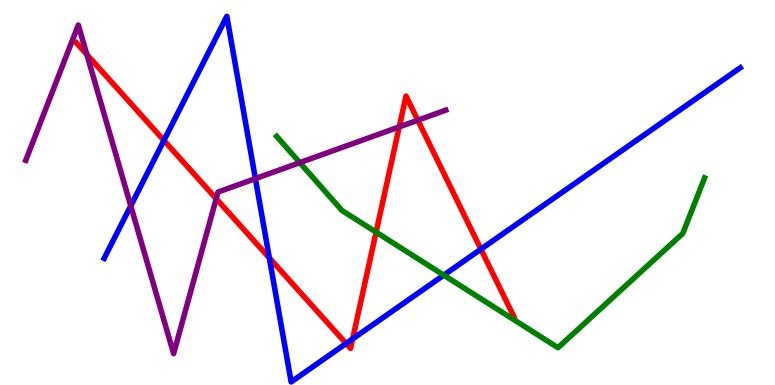[{'lines': ['blue', 'red'], 'intersections': [{'x': 2.12, 'y': 6.35}, {'x': 3.48, 'y': 3.3}, {'x': 4.47, 'y': 1.08}, {'x': 4.55, 'y': 1.2}, {'x': 6.21, 'y': 3.53}]}, {'lines': ['green', 'red'], 'intersections': [{'x': 4.85, 'y': 3.97}]}, {'lines': ['purple', 'red'], 'intersections': [{'x': 1.12, 'y': 8.58}, {'x': 2.79, 'y': 4.84}, {'x': 5.15, 'y': 6.7}, {'x': 5.39, 'y': 6.88}]}, {'lines': ['blue', 'green'], 'intersections': [{'x': 5.73, 'y': 2.85}]}, {'lines': ['blue', 'purple'], 'intersections': [{'x': 1.69, 'y': 4.65}, {'x': 3.3, 'y': 5.36}]}, {'lines': ['green', 'purple'], 'intersections': [{'x': 3.87, 'y': 5.78}]}]